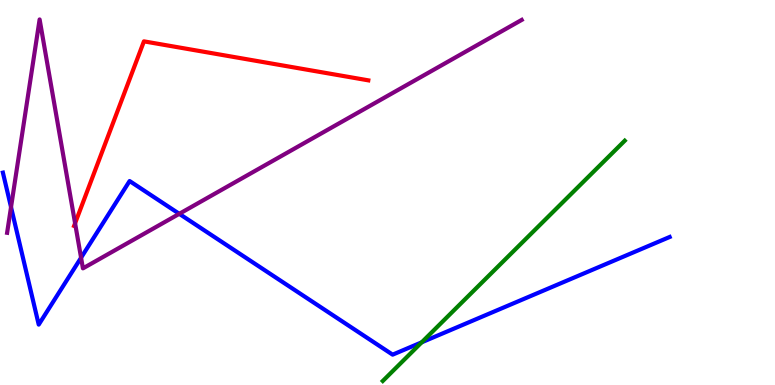[{'lines': ['blue', 'red'], 'intersections': []}, {'lines': ['green', 'red'], 'intersections': []}, {'lines': ['purple', 'red'], 'intersections': [{'x': 0.969, 'y': 4.2}]}, {'lines': ['blue', 'green'], 'intersections': [{'x': 5.44, 'y': 1.11}]}, {'lines': ['blue', 'purple'], 'intersections': [{'x': 0.142, 'y': 4.62}, {'x': 1.05, 'y': 3.31}, {'x': 2.31, 'y': 4.45}]}, {'lines': ['green', 'purple'], 'intersections': []}]